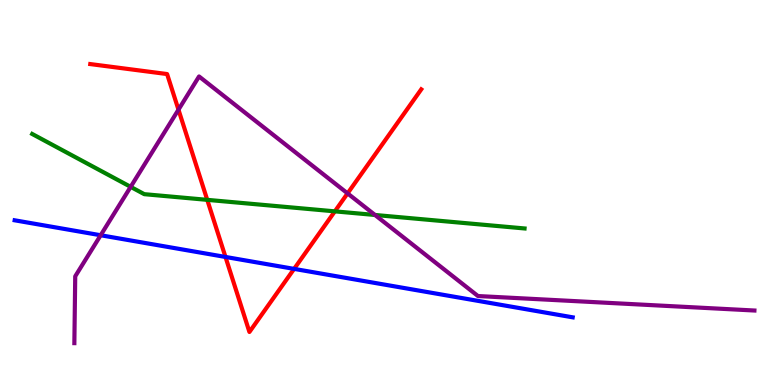[{'lines': ['blue', 'red'], 'intersections': [{'x': 2.91, 'y': 3.33}, {'x': 3.79, 'y': 3.02}]}, {'lines': ['green', 'red'], 'intersections': [{'x': 2.67, 'y': 4.81}, {'x': 4.32, 'y': 4.51}]}, {'lines': ['purple', 'red'], 'intersections': [{'x': 2.3, 'y': 7.15}, {'x': 4.48, 'y': 4.98}]}, {'lines': ['blue', 'green'], 'intersections': []}, {'lines': ['blue', 'purple'], 'intersections': [{'x': 1.3, 'y': 3.89}]}, {'lines': ['green', 'purple'], 'intersections': [{'x': 1.69, 'y': 5.15}, {'x': 4.84, 'y': 4.42}]}]